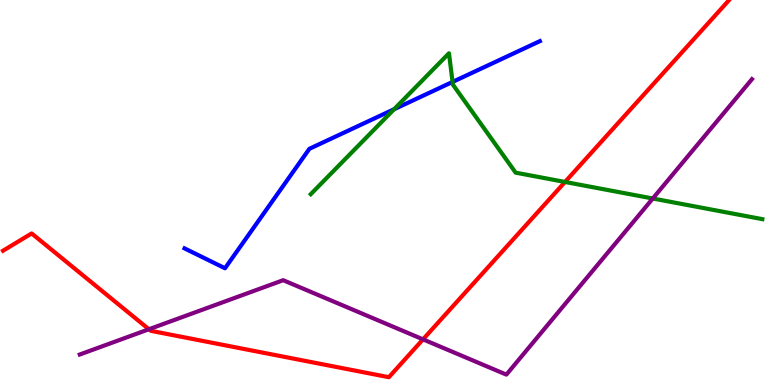[{'lines': ['blue', 'red'], 'intersections': []}, {'lines': ['green', 'red'], 'intersections': [{'x': 7.29, 'y': 5.27}]}, {'lines': ['purple', 'red'], 'intersections': [{'x': 1.92, 'y': 1.45}, {'x': 5.46, 'y': 1.19}]}, {'lines': ['blue', 'green'], 'intersections': [{'x': 5.09, 'y': 7.16}, {'x': 5.84, 'y': 7.87}]}, {'lines': ['blue', 'purple'], 'intersections': []}, {'lines': ['green', 'purple'], 'intersections': [{'x': 8.42, 'y': 4.84}]}]